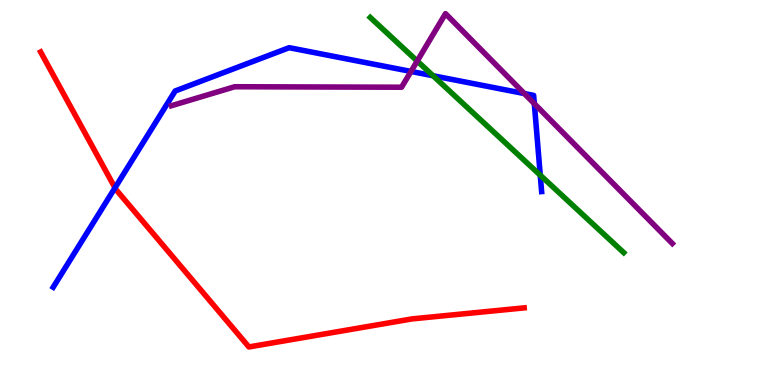[{'lines': ['blue', 'red'], 'intersections': [{'x': 1.48, 'y': 5.12}]}, {'lines': ['green', 'red'], 'intersections': []}, {'lines': ['purple', 'red'], 'intersections': []}, {'lines': ['blue', 'green'], 'intersections': [{'x': 5.59, 'y': 8.03}, {'x': 6.97, 'y': 5.45}]}, {'lines': ['blue', 'purple'], 'intersections': [{'x': 5.3, 'y': 8.14}, {'x': 6.77, 'y': 7.57}, {'x': 6.89, 'y': 7.31}]}, {'lines': ['green', 'purple'], 'intersections': [{'x': 5.38, 'y': 8.41}]}]